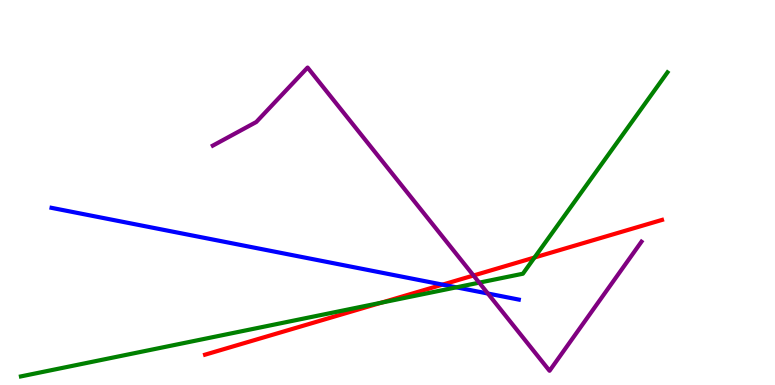[{'lines': ['blue', 'red'], 'intersections': [{'x': 5.71, 'y': 2.61}]}, {'lines': ['green', 'red'], 'intersections': [{'x': 4.92, 'y': 2.14}, {'x': 6.9, 'y': 3.31}]}, {'lines': ['purple', 'red'], 'intersections': [{'x': 6.11, 'y': 2.84}]}, {'lines': ['blue', 'green'], 'intersections': [{'x': 5.89, 'y': 2.54}]}, {'lines': ['blue', 'purple'], 'intersections': [{'x': 6.3, 'y': 2.38}]}, {'lines': ['green', 'purple'], 'intersections': [{'x': 6.18, 'y': 2.66}]}]